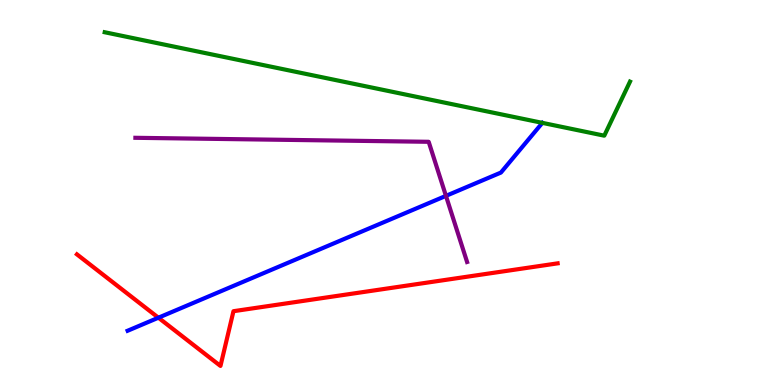[{'lines': ['blue', 'red'], 'intersections': [{'x': 2.04, 'y': 1.75}]}, {'lines': ['green', 'red'], 'intersections': []}, {'lines': ['purple', 'red'], 'intersections': []}, {'lines': ['blue', 'green'], 'intersections': [{'x': 7.0, 'y': 6.81}]}, {'lines': ['blue', 'purple'], 'intersections': [{'x': 5.75, 'y': 4.91}]}, {'lines': ['green', 'purple'], 'intersections': []}]